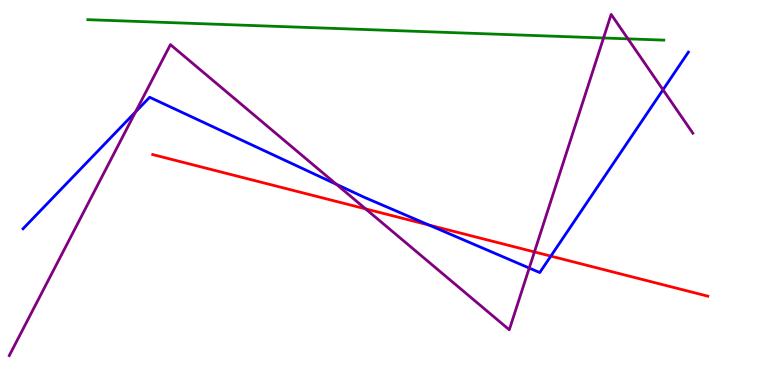[{'lines': ['blue', 'red'], 'intersections': [{'x': 5.53, 'y': 4.16}, {'x': 7.11, 'y': 3.35}]}, {'lines': ['green', 'red'], 'intersections': []}, {'lines': ['purple', 'red'], 'intersections': [{'x': 4.72, 'y': 4.57}, {'x': 6.9, 'y': 3.46}]}, {'lines': ['blue', 'green'], 'intersections': []}, {'lines': ['blue', 'purple'], 'intersections': [{'x': 1.75, 'y': 7.09}, {'x': 4.34, 'y': 5.21}, {'x': 6.83, 'y': 3.04}, {'x': 8.55, 'y': 7.67}]}, {'lines': ['green', 'purple'], 'intersections': [{'x': 7.79, 'y': 9.01}, {'x': 8.1, 'y': 8.99}]}]